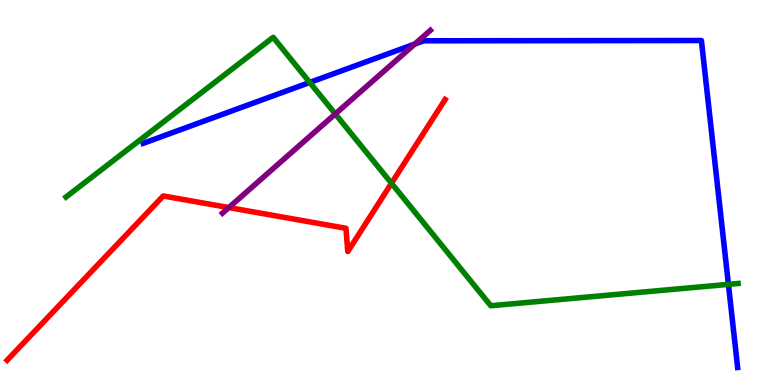[{'lines': ['blue', 'red'], 'intersections': []}, {'lines': ['green', 'red'], 'intersections': [{'x': 5.05, 'y': 5.24}]}, {'lines': ['purple', 'red'], 'intersections': [{'x': 2.95, 'y': 4.61}]}, {'lines': ['blue', 'green'], 'intersections': [{'x': 4.0, 'y': 7.86}, {'x': 9.4, 'y': 2.61}]}, {'lines': ['blue', 'purple'], 'intersections': [{'x': 5.35, 'y': 8.86}]}, {'lines': ['green', 'purple'], 'intersections': [{'x': 4.33, 'y': 7.04}]}]